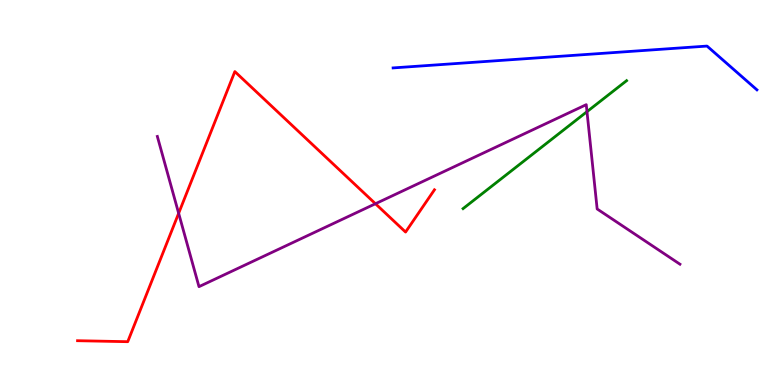[{'lines': ['blue', 'red'], 'intersections': []}, {'lines': ['green', 'red'], 'intersections': []}, {'lines': ['purple', 'red'], 'intersections': [{'x': 2.31, 'y': 4.46}, {'x': 4.84, 'y': 4.71}]}, {'lines': ['blue', 'green'], 'intersections': []}, {'lines': ['blue', 'purple'], 'intersections': []}, {'lines': ['green', 'purple'], 'intersections': [{'x': 7.57, 'y': 7.1}]}]